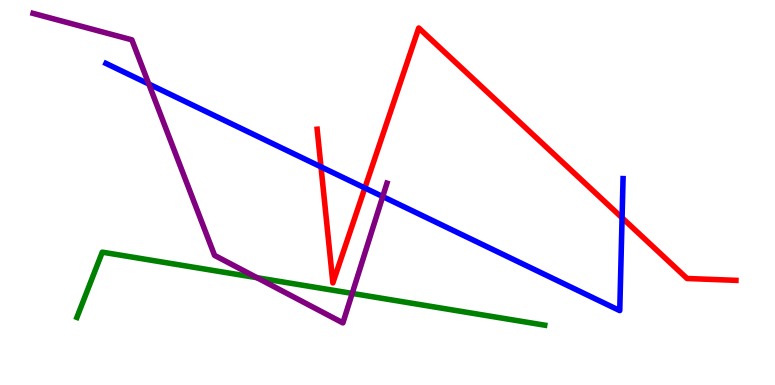[{'lines': ['blue', 'red'], 'intersections': [{'x': 4.14, 'y': 5.67}, {'x': 4.71, 'y': 5.12}, {'x': 8.03, 'y': 4.34}]}, {'lines': ['green', 'red'], 'intersections': []}, {'lines': ['purple', 'red'], 'intersections': []}, {'lines': ['blue', 'green'], 'intersections': []}, {'lines': ['blue', 'purple'], 'intersections': [{'x': 1.92, 'y': 7.82}, {'x': 4.94, 'y': 4.89}]}, {'lines': ['green', 'purple'], 'intersections': [{'x': 3.32, 'y': 2.79}, {'x': 4.54, 'y': 2.38}]}]